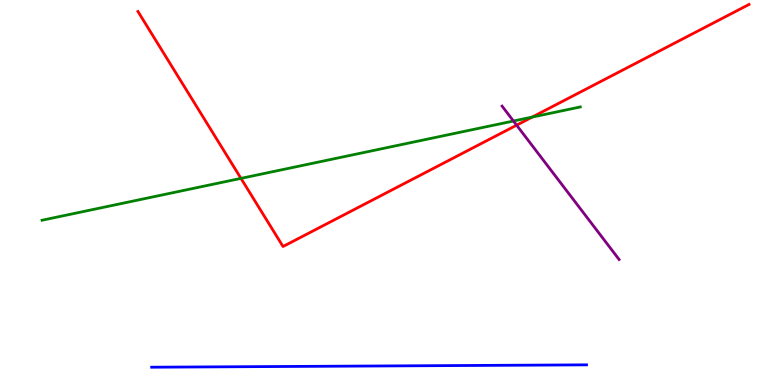[{'lines': ['blue', 'red'], 'intersections': []}, {'lines': ['green', 'red'], 'intersections': [{'x': 3.11, 'y': 5.37}, {'x': 6.87, 'y': 6.96}]}, {'lines': ['purple', 'red'], 'intersections': [{'x': 6.67, 'y': 6.75}]}, {'lines': ['blue', 'green'], 'intersections': []}, {'lines': ['blue', 'purple'], 'intersections': []}, {'lines': ['green', 'purple'], 'intersections': [{'x': 6.63, 'y': 6.86}]}]